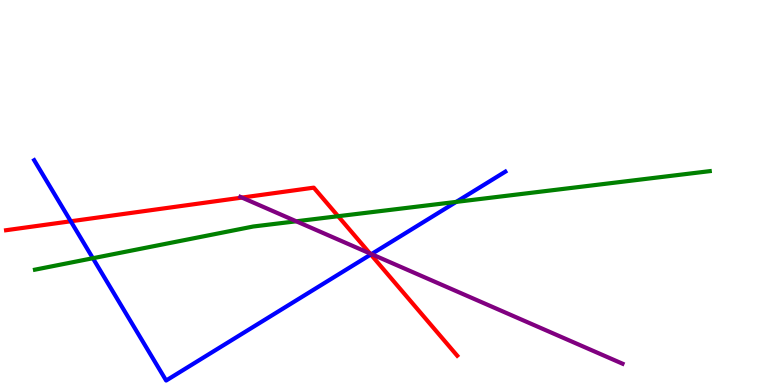[{'lines': ['blue', 'red'], 'intersections': [{'x': 0.913, 'y': 4.25}, {'x': 4.78, 'y': 3.39}]}, {'lines': ['green', 'red'], 'intersections': [{'x': 4.36, 'y': 4.38}]}, {'lines': ['purple', 'red'], 'intersections': [{'x': 3.12, 'y': 4.87}, {'x': 4.77, 'y': 3.42}]}, {'lines': ['blue', 'green'], 'intersections': [{'x': 1.2, 'y': 3.29}, {'x': 5.89, 'y': 4.76}]}, {'lines': ['blue', 'purple'], 'intersections': [{'x': 4.79, 'y': 3.4}]}, {'lines': ['green', 'purple'], 'intersections': [{'x': 3.82, 'y': 4.25}]}]